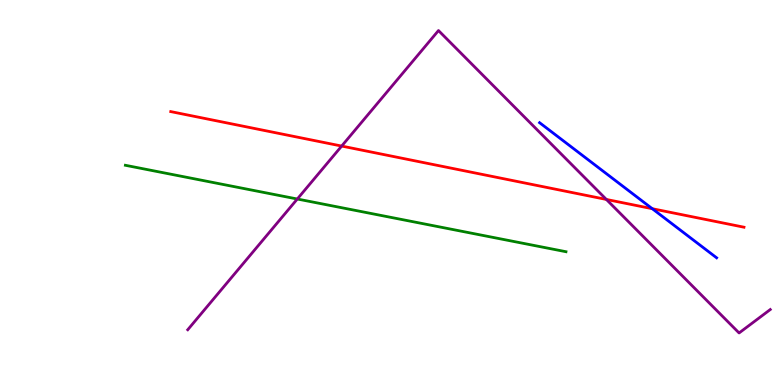[{'lines': ['blue', 'red'], 'intersections': [{'x': 8.42, 'y': 4.58}]}, {'lines': ['green', 'red'], 'intersections': []}, {'lines': ['purple', 'red'], 'intersections': [{'x': 4.41, 'y': 6.21}, {'x': 7.82, 'y': 4.82}]}, {'lines': ['blue', 'green'], 'intersections': []}, {'lines': ['blue', 'purple'], 'intersections': []}, {'lines': ['green', 'purple'], 'intersections': [{'x': 3.84, 'y': 4.83}]}]